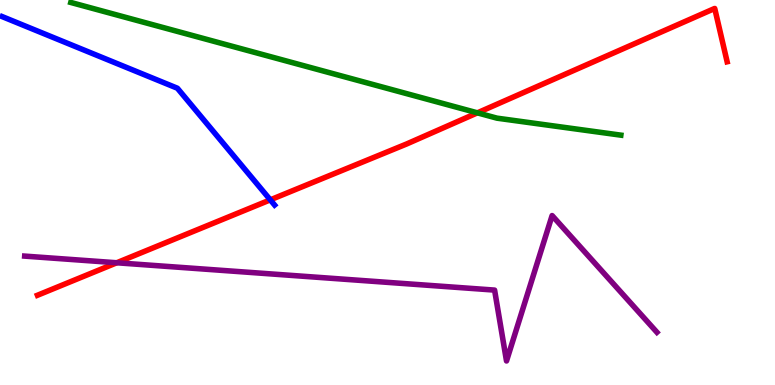[{'lines': ['blue', 'red'], 'intersections': [{'x': 3.49, 'y': 4.81}]}, {'lines': ['green', 'red'], 'intersections': [{'x': 6.16, 'y': 7.07}]}, {'lines': ['purple', 'red'], 'intersections': [{'x': 1.51, 'y': 3.17}]}, {'lines': ['blue', 'green'], 'intersections': []}, {'lines': ['blue', 'purple'], 'intersections': []}, {'lines': ['green', 'purple'], 'intersections': []}]